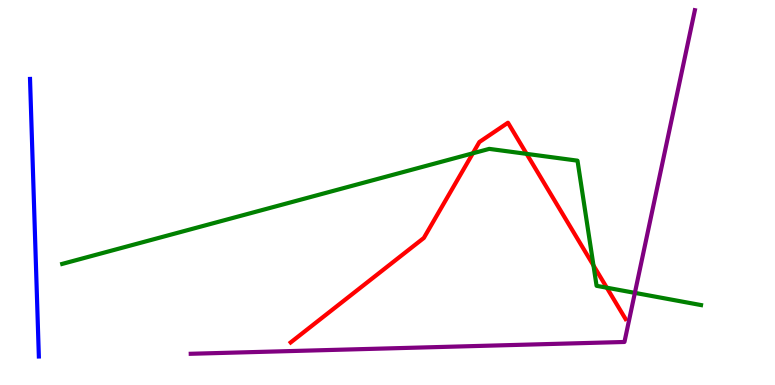[{'lines': ['blue', 'red'], 'intersections': []}, {'lines': ['green', 'red'], 'intersections': [{'x': 6.1, 'y': 6.02}, {'x': 6.8, 'y': 6.0}, {'x': 7.66, 'y': 3.11}, {'x': 7.83, 'y': 2.53}]}, {'lines': ['purple', 'red'], 'intersections': []}, {'lines': ['blue', 'green'], 'intersections': []}, {'lines': ['blue', 'purple'], 'intersections': []}, {'lines': ['green', 'purple'], 'intersections': [{'x': 8.19, 'y': 2.39}]}]